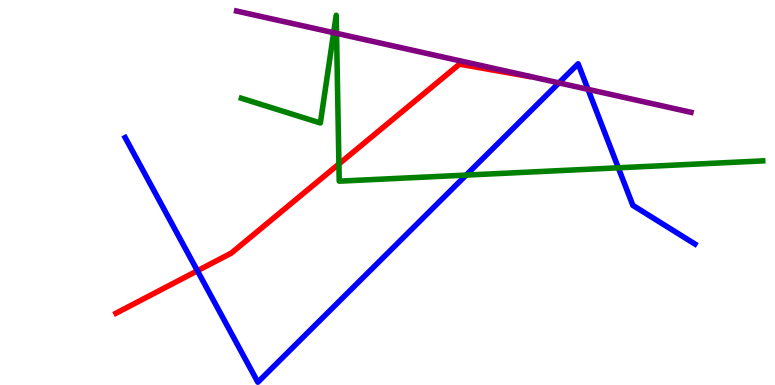[{'lines': ['blue', 'red'], 'intersections': [{'x': 2.55, 'y': 2.97}]}, {'lines': ['green', 'red'], 'intersections': [{'x': 4.37, 'y': 5.74}]}, {'lines': ['purple', 'red'], 'intersections': []}, {'lines': ['blue', 'green'], 'intersections': [{'x': 6.02, 'y': 5.45}, {'x': 7.98, 'y': 5.64}]}, {'lines': ['blue', 'purple'], 'intersections': [{'x': 7.21, 'y': 7.85}, {'x': 7.59, 'y': 7.68}]}, {'lines': ['green', 'purple'], 'intersections': [{'x': 4.31, 'y': 9.15}, {'x': 4.34, 'y': 9.13}]}]